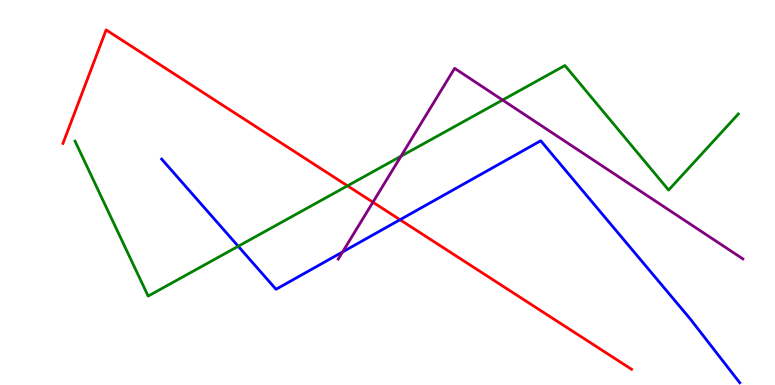[{'lines': ['blue', 'red'], 'intersections': [{'x': 5.16, 'y': 4.29}]}, {'lines': ['green', 'red'], 'intersections': [{'x': 4.48, 'y': 5.17}]}, {'lines': ['purple', 'red'], 'intersections': [{'x': 4.81, 'y': 4.75}]}, {'lines': ['blue', 'green'], 'intersections': [{'x': 3.07, 'y': 3.6}]}, {'lines': ['blue', 'purple'], 'intersections': [{'x': 4.42, 'y': 3.46}]}, {'lines': ['green', 'purple'], 'intersections': [{'x': 5.17, 'y': 5.94}, {'x': 6.48, 'y': 7.4}]}]